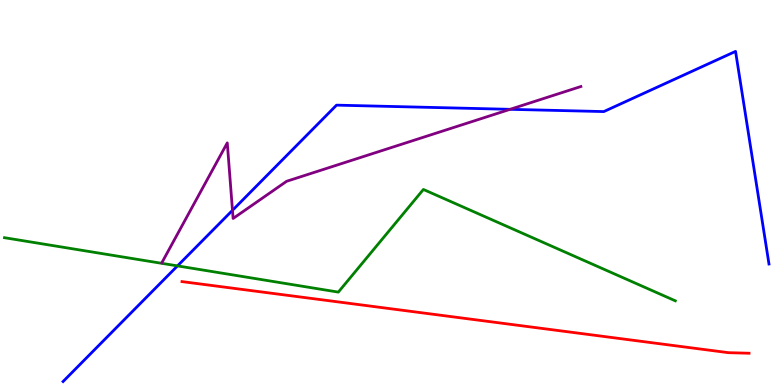[{'lines': ['blue', 'red'], 'intersections': []}, {'lines': ['green', 'red'], 'intersections': []}, {'lines': ['purple', 'red'], 'intersections': []}, {'lines': ['blue', 'green'], 'intersections': [{'x': 2.29, 'y': 3.09}]}, {'lines': ['blue', 'purple'], 'intersections': [{'x': 3.0, 'y': 4.54}, {'x': 6.58, 'y': 7.16}]}, {'lines': ['green', 'purple'], 'intersections': []}]